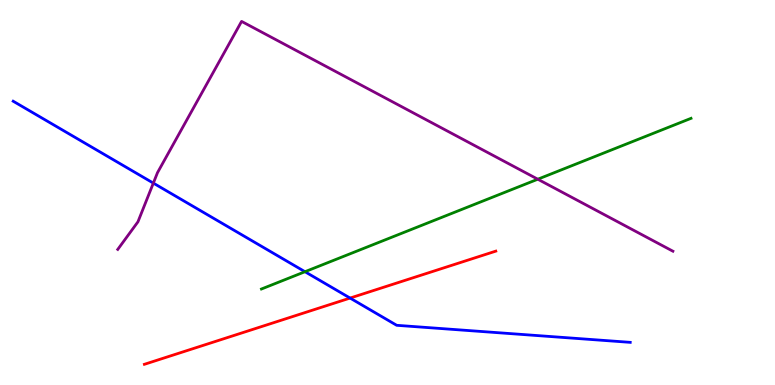[{'lines': ['blue', 'red'], 'intersections': [{'x': 4.52, 'y': 2.26}]}, {'lines': ['green', 'red'], 'intersections': []}, {'lines': ['purple', 'red'], 'intersections': []}, {'lines': ['blue', 'green'], 'intersections': [{'x': 3.94, 'y': 2.94}]}, {'lines': ['blue', 'purple'], 'intersections': [{'x': 1.98, 'y': 5.24}]}, {'lines': ['green', 'purple'], 'intersections': [{'x': 6.94, 'y': 5.34}]}]